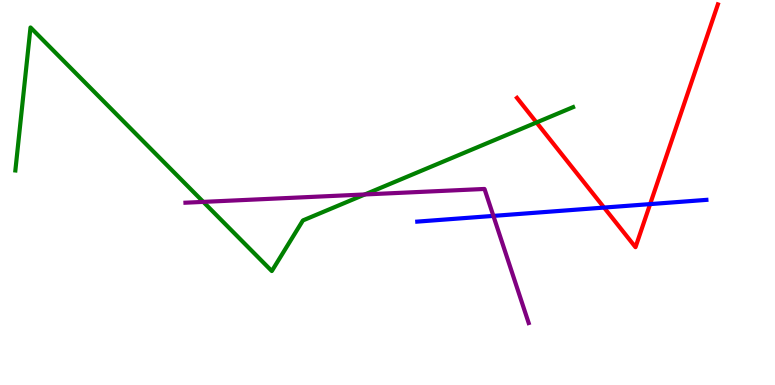[{'lines': ['blue', 'red'], 'intersections': [{'x': 7.79, 'y': 4.61}, {'x': 8.39, 'y': 4.7}]}, {'lines': ['green', 'red'], 'intersections': [{'x': 6.92, 'y': 6.82}]}, {'lines': ['purple', 'red'], 'intersections': []}, {'lines': ['blue', 'green'], 'intersections': []}, {'lines': ['blue', 'purple'], 'intersections': [{'x': 6.37, 'y': 4.39}]}, {'lines': ['green', 'purple'], 'intersections': [{'x': 2.62, 'y': 4.76}, {'x': 4.71, 'y': 4.95}]}]